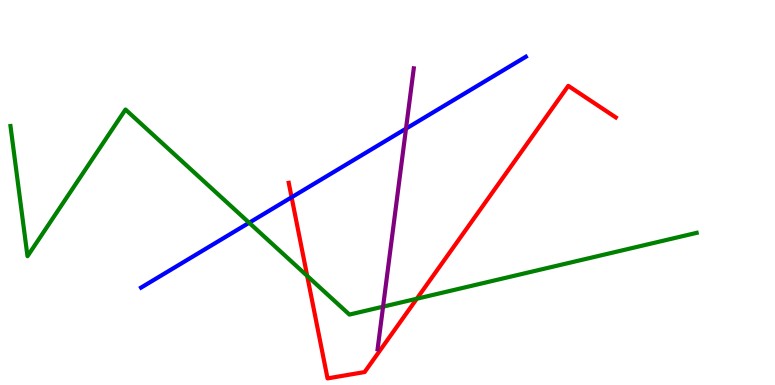[{'lines': ['blue', 'red'], 'intersections': [{'x': 3.76, 'y': 4.88}]}, {'lines': ['green', 'red'], 'intersections': [{'x': 3.96, 'y': 2.83}, {'x': 5.38, 'y': 2.24}]}, {'lines': ['purple', 'red'], 'intersections': []}, {'lines': ['blue', 'green'], 'intersections': [{'x': 3.21, 'y': 4.21}]}, {'lines': ['blue', 'purple'], 'intersections': [{'x': 5.24, 'y': 6.66}]}, {'lines': ['green', 'purple'], 'intersections': [{'x': 4.94, 'y': 2.03}]}]